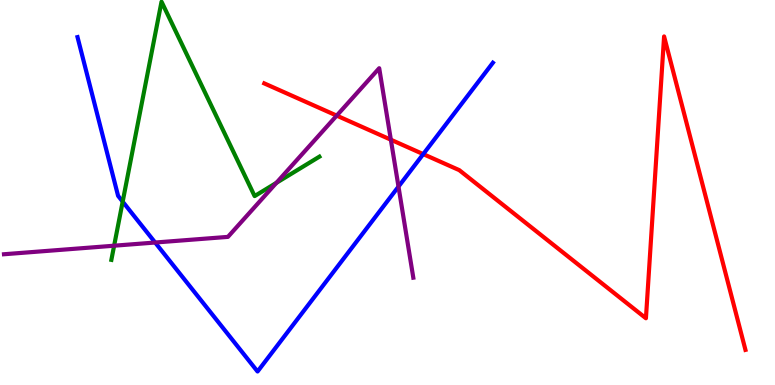[{'lines': ['blue', 'red'], 'intersections': [{'x': 5.46, 'y': 6.0}]}, {'lines': ['green', 'red'], 'intersections': []}, {'lines': ['purple', 'red'], 'intersections': [{'x': 4.34, 'y': 7.0}, {'x': 5.04, 'y': 6.37}]}, {'lines': ['blue', 'green'], 'intersections': [{'x': 1.58, 'y': 4.76}]}, {'lines': ['blue', 'purple'], 'intersections': [{'x': 2.0, 'y': 3.7}, {'x': 5.14, 'y': 5.15}]}, {'lines': ['green', 'purple'], 'intersections': [{'x': 1.47, 'y': 3.62}, {'x': 3.57, 'y': 5.25}]}]